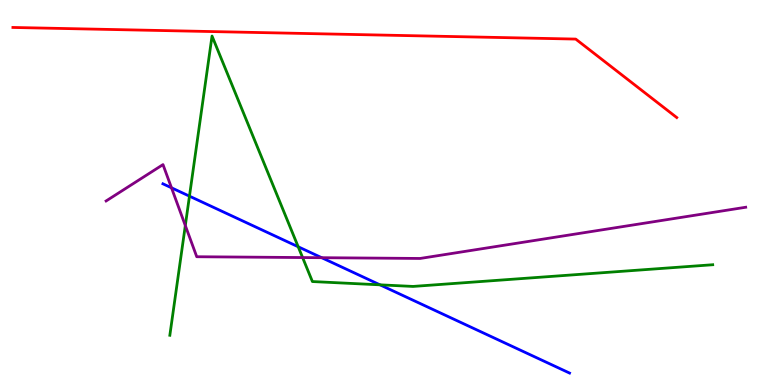[{'lines': ['blue', 'red'], 'intersections': []}, {'lines': ['green', 'red'], 'intersections': []}, {'lines': ['purple', 'red'], 'intersections': []}, {'lines': ['blue', 'green'], 'intersections': [{'x': 2.44, 'y': 4.9}, {'x': 3.85, 'y': 3.59}, {'x': 4.9, 'y': 2.6}]}, {'lines': ['blue', 'purple'], 'intersections': [{'x': 2.21, 'y': 5.12}, {'x': 4.15, 'y': 3.31}]}, {'lines': ['green', 'purple'], 'intersections': [{'x': 2.39, 'y': 4.14}, {'x': 3.9, 'y': 3.31}]}]